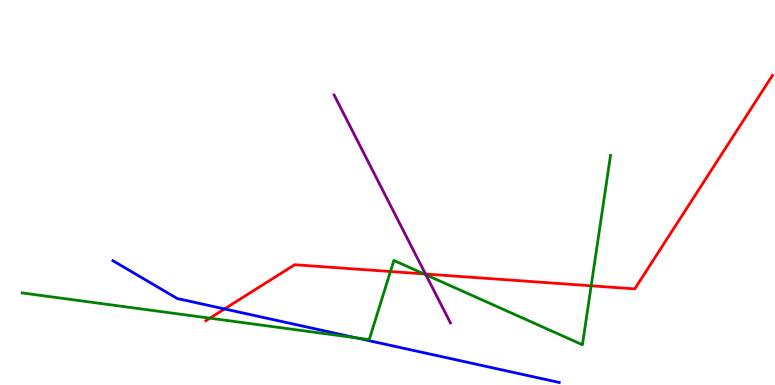[{'lines': ['blue', 'red'], 'intersections': [{'x': 2.9, 'y': 1.98}]}, {'lines': ['green', 'red'], 'intersections': [{'x': 2.71, 'y': 1.74}, {'x': 5.04, 'y': 2.95}, {'x': 5.47, 'y': 2.89}, {'x': 7.63, 'y': 2.58}]}, {'lines': ['purple', 'red'], 'intersections': [{'x': 5.49, 'y': 2.88}]}, {'lines': ['blue', 'green'], 'intersections': [{'x': 4.6, 'y': 1.22}]}, {'lines': ['blue', 'purple'], 'intersections': []}, {'lines': ['green', 'purple'], 'intersections': [{'x': 5.5, 'y': 2.86}]}]